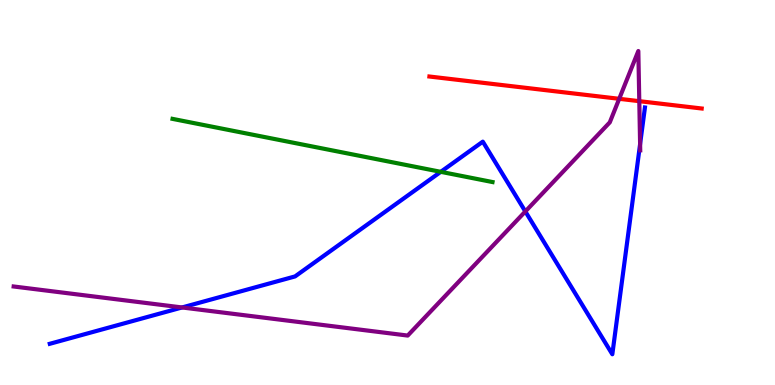[{'lines': ['blue', 'red'], 'intersections': []}, {'lines': ['green', 'red'], 'intersections': []}, {'lines': ['purple', 'red'], 'intersections': [{'x': 7.99, 'y': 7.43}, {'x': 8.25, 'y': 7.37}]}, {'lines': ['blue', 'green'], 'intersections': [{'x': 5.69, 'y': 5.54}]}, {'lines': ['blue', 'purple'], 'intersections': [{'x': 2.35, 'y': 2.01}, {'x': 6.78, 'y': 4.51}, {'x': 8.26, 'y': 6.26}]}, {'lines': ['green', 'purple'], 'intersections': []}]